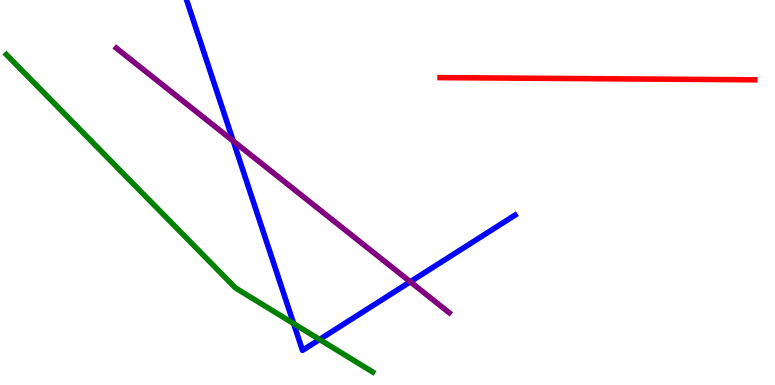[{'lines': ['blue', 'red'], 'intersections': []}, {'lines': ['green', 'red'], 'intersections': []}, {'lines': ['purple', 'red'], 'intersections': []}, {'lines': ['blue', 'green'], 'intersections': [{'x': 3.79, 'y': 1.6}, {'x': 4.12, 'y': 1.18}]}, {'lines': ['blue', 'purple'], 'intersections': [{'x': 3.01, 'y': 6.34}, {'x': 5.29, 'y': 2.68}]}, {'lines': ['green', 'purple'], 'intersections': []}]